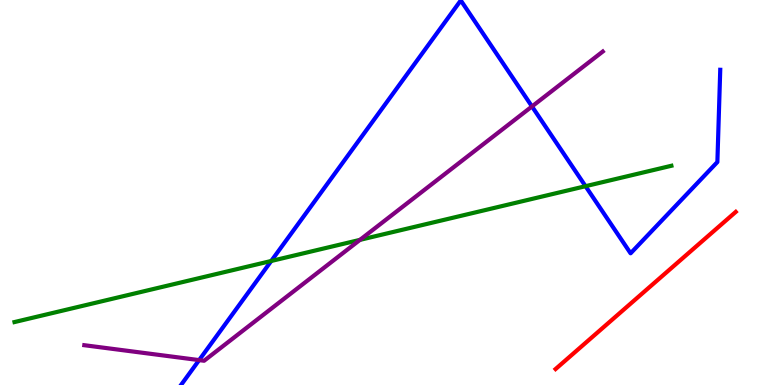[{'lines': ['blue', 'red'], 'intersections': []}, {'lines': ['green', 'red'], 'intersections': []}, {'lines': ['purple', 'red'], 'intersections': []}, {'lines': ['blue', 'green'], 'intersections': [{'x': 3.5, 'y': 3.22}, {'x': 7.56, 'y': 5.16}]}, {'lines': ['blue', 'purple'], 'intersections': [{'x': 2.57, 'y': 0.646}, {'x': 6.86, 'y': 7.23}]}, {'lines': ['green', 'purple'], 'intersections': [{'x': 4.64, 'y': 3.77}]}]